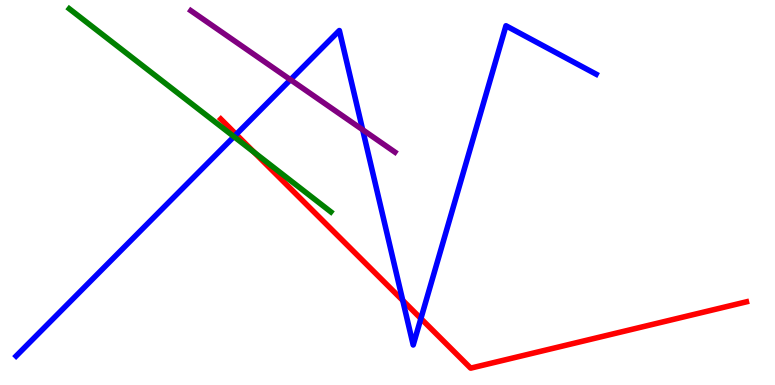[{'lines': ['blue', 'red'], 'intersections': [{'x': 3.05, 'y': 6.51}, {'x': 5.2, 'y': 2.2}, {'x': 5.43, 'y': 1.73}]}, {'lines': ['green', 'red'], 'intersections': [{'x': 3.28, 'y': 6.04}]}, {'lines': ['purple', 'red'], 'intersections': []}, {'lines': ['blue', 'green'], 'intersections': [{'x': 3.02, 'y': 6.45}]}, {'lines': ['blue', 'purple'], 'intersections': [{'x': 3.75, 'y': 7.93}, {'x': 4.68, 'y': 6.63}]}, {'lines': ['green', 'purple'], 'intersections': []}]